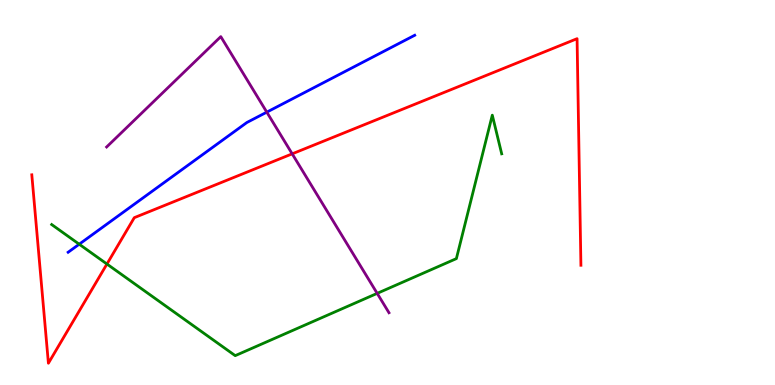[{'lines': ['blue', 'red'], 'intersections': []}, {'lines': ['green', 'red'], 'intersections': [{'x': 1.38, 'y': 3.14}]}, {'lines': ['purple', 'red'], 'intersections': [{'x': 3.77, 'y': 6.0}]}, {'lines': ['blue', 'green'], 'intersections': [{'x': 1.02, 'y': 3.66}]}, {'lines': ['blue', 'purple'], 'intersections': [{'x': 3.44, 'y': 7.09}]}, {'lines': ['green', 'purple'], 'intersections': [{'x': 4.87, 'y': 2.38}]}]